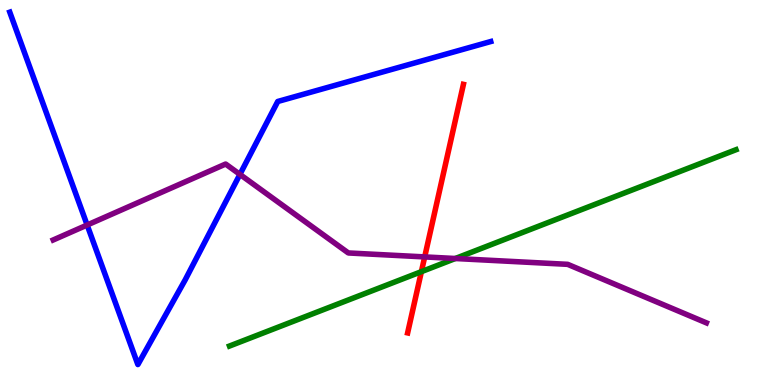[{'lines': ['blue', 'red'], 'intersections': []}, {'lines': ['green', 'red'], 'intersections': [{'x': 5.44, 'y': 2.94}]}, {'lines': ['purple', 'red'], 'intersections': [{'x': 5.48, 'y': 3.33}]}, {'lines': ['blue', 'green'], 'intersections': []}, {'lines': ['blue', 'purple'], 'intersections': [{'x': 1.12, 'y': 4.16}, {'x': 3.1, 'y': 5.47}]}, {'lines': ['green', 'purple'], 'intersections': [{'x': 5.87, 'y': 3.29}]}]